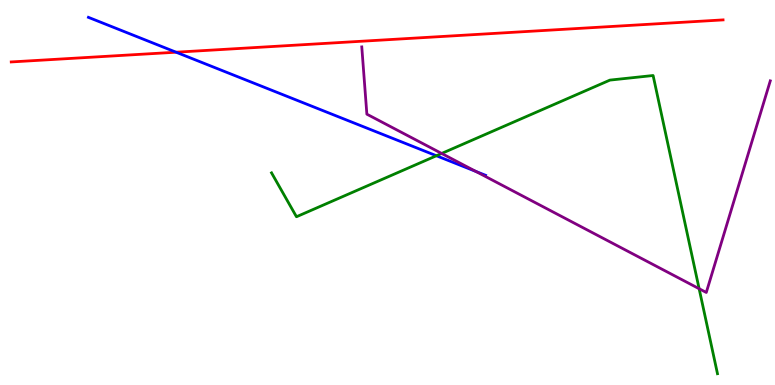[{'lines': ['blue', 'red'], 'intersections': [{'x': 2.27, 'y': 8.64}]}, {'lines': ['green', 'red'], 'intersections': []}, {'lines': ['purple', 'red'], 'intersections': []}, {'lines': ['blue', 'green'], 'intersections': [{'x': 5.63, 'y': 5.95}]}, {'lines': ['blue', 'purple'], 'intersections': [{'x': 6.14, 'y': 5.55}]}, {'lines': ['green', 'purple'], 'intersections': [{'x': 5.7, 'y': 6.01}, {'x': 9.02, 'y': 2.5}]}]